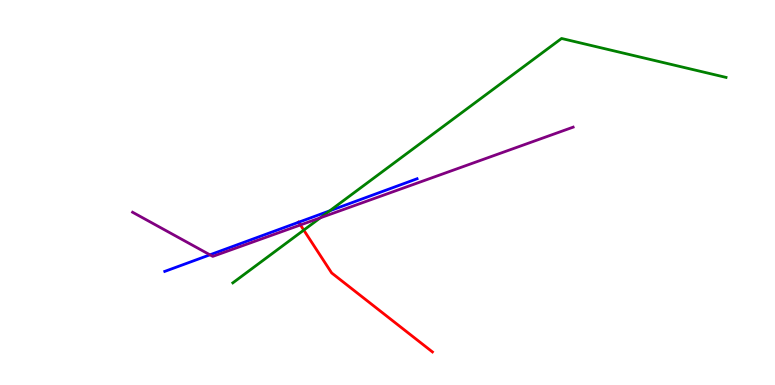[{'lines': ['blue', 'red'], 'intersections': [{'x': 3.85, 'y': 4.23}]}, {'lines': ['green', 'red'], 'intersections': [{'x': 3.92, 'y': 4.02}]}, {'lines': ['purple', 'red'], 'intersections': [{'x': 3.88, 'y': 4.16}]}, {'lines': ['blue', 'green'], 'intersections': [{'x': 4.25, 'y': 4.52}]}, {'lines': ['blue', 'purple'], 'intersections': [{'x': 2.71, 'y': 3.38}]}, {'lines': ['green', 'purple'], 'intersections': [{'x': 4.13, 'y': 4.34}]}]